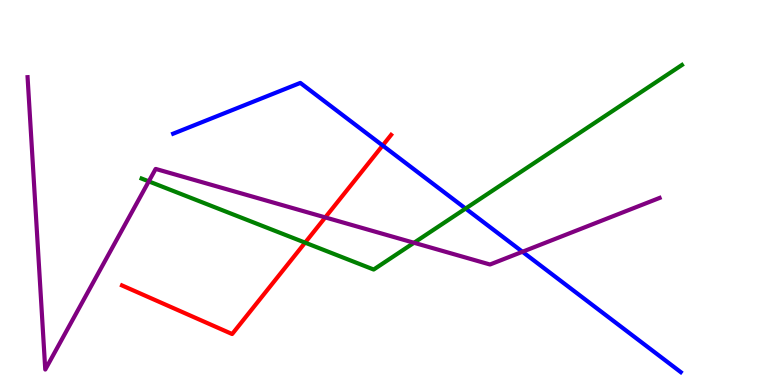[{'lines': ['blue', 'red'], 'intersections': [{'x': 4.94, 'y': 6.22}]}, {'lines': ['green', 'red'], 'intersections': [{'x': 3.94, 'y': 3.7}]}, {'lines': ['purple', 'red'], 'intersections': [{'x': 4.2, 'y': 4.35}]}, {'lines': ['blue', 'green'], 'intersections': [{'x': 6.01, 'y': 4.58}]}, {'lines': ['blue', 'purple'], 'intersections': [{'x': 6.74, 'y': 3.46}]}, {'lines': ['green', 'purple'], 'intersections': [{'x': 1.92, 'y': 5.29}, {'x': 5.34, 'y': 3.69}]}]